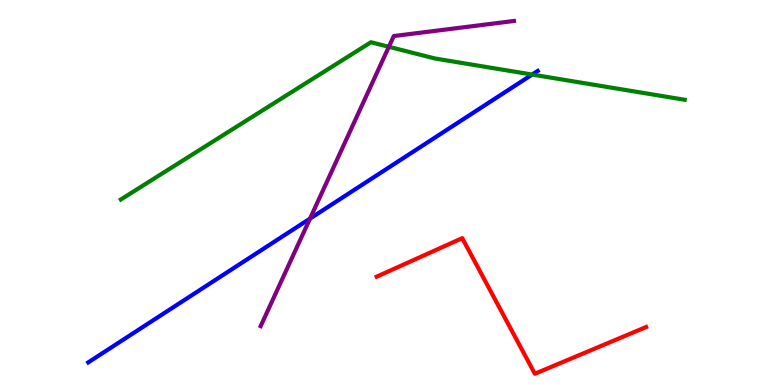[{'lines': ['blue', 'red'], 'intersections': []}, {'lines': ['green', 'red'], 'intersections': []}, {'lines': ['purple', 'red'], 'intersections': []}, {'lines': ['blue', 'green'], 'intersections': [{'x': 6.87, 'y': 8.06}]}, {'lines': ['blue', 'purple'], 'intersections': [{'x': 4.0, 'y': 4.32}]}, {'lines': ['green', 'purple'], 'intersections': [{'x': 5.02, 'y': 8.78}]}]